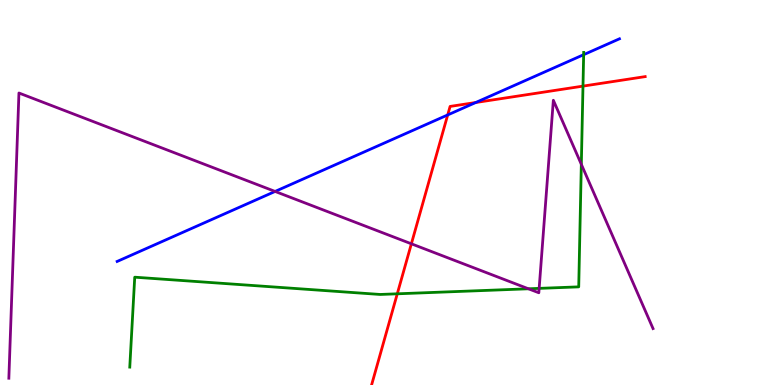[{'lines': ['blue', 'red'], 'intersections': [{'x': 5.78, 'y': 7.01}, {'x': 6.14, 'y': 7.34}]}, {'lines': ['green', 'red'], 'intersections': [{'x': 5.13, 'y': 2.37}, {'x': 7.52, 'y': 7.76}]}, {'lines': ['purple', 'red'], 'intersections': [{'x': 5.31, 'y': 3.67}]}, {'lines': ['blue', 'green'], 'intersections': [{'x': 7.53, 'y': 8.58}]}, {'lines': ['blue', 'purple'], 'intersections': [{'x': 3.55, 'y': 5.03}]}, {'lines': ['green', 'purple'], 'intersections': [{'x': 6.82, 'y': 2.5}, {'x': 6.96, 'y': 2.51}, {'x': 7.5, 'y': 5.73}]}]